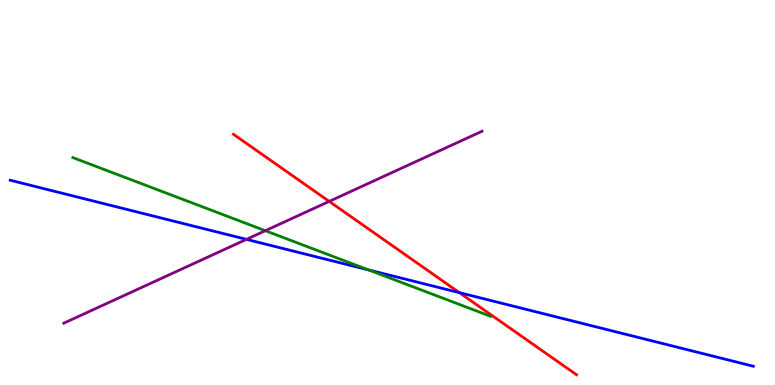[{'lines': ['blue', 'red'], 'intersections': [{'x': 5.93, 'y': 2.4}]}, {'lines': ['green', 'red'], 'intersections': []}, {'lines': ['purple', 'red'], 'intersections': [{'x': 4.25, 'y': 4.77}]}, {'lines': ['blue', 'green'], 'intersections': [{'x': 4.76, 'y': 2.99}]}, {'lines': ['blue', 'purple'], 'intersections': [{'x': 3.18, 'y': 3.78}]}, {'lines': ['green', 'purple'], 'intersections': [{'x': 3.42, 'y': 4.01}]}]